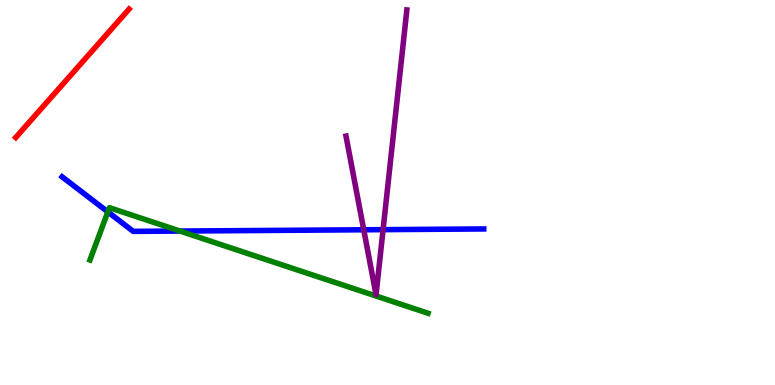[{'lines': ['blue', 'red'], 'intersections': []}, {'lines': ['green', 'red'], 'intersections': []}, {'lines': ['purple', 'red'], 'intersections': []}, {'lines': ['blue', 'green'], 'intersections': [{'x': 1.39, 'y': 4.5}, {'x': 2.32, 'y': 4.0}]}, {'lines': ['blue', 'purple'], 'intersections': [{'x': 4.69, 'y': 4.03}, {'x': 4.94, 'y': 4.04}]}, {'lines': ['green', 'purple'], 'intersections': []}]